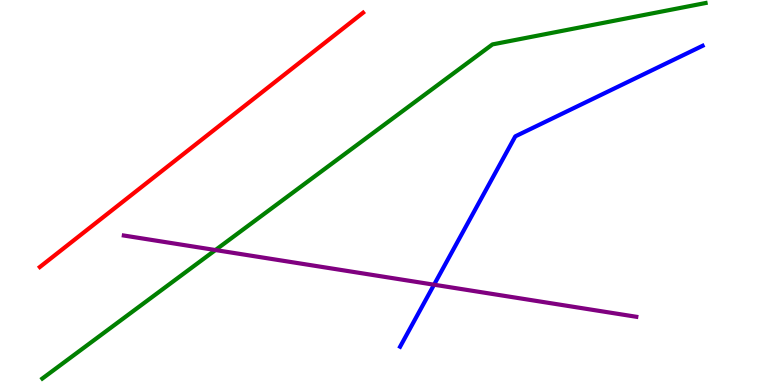[{'lines': ['blue', 'red'], 'intersections': []}, {'lines': ['green', 'red'], 'intersections': []}, {'lines': ['purple', 'red'], 'intersections': []}, {'lines': ['blue', 'green'], 'intersections': []}, {'lines': ['blue', 'purple'], 'intersections': [{'x': 5.6, 'y': 2.61}]}, {'lines': ['green', 'purple'], 'intersections': [{'x': 2.78, 'y': 3.51}]}]